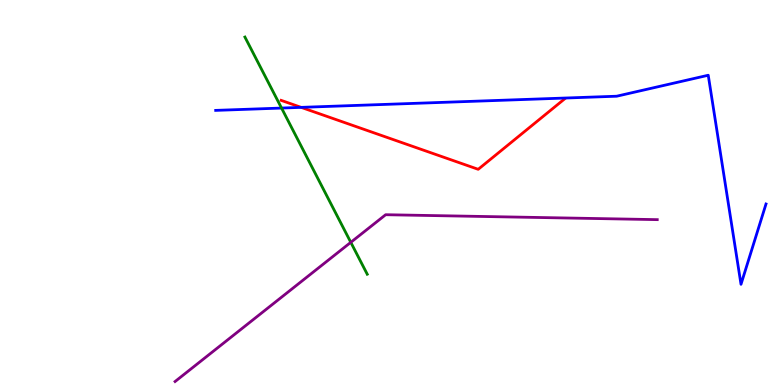[{'lines': ['blue', 'red'], 'intersections': [{'x': 3.89, 'y': 7.21}]}, {'lines': ['green', 'red'], 'intersections': []}, {'lines': ['purple', 'red'], 'intersections': []}, {'lines': ['blue', 'green'], 'intersections': [{'x': 3.63, 'y': 7.19}]}, {'lines': ['blue', 'purple'], 'intersections': []}, {'lines': ['green', 'purple'], 'intersections': [{'x': 4.53, 'y': 3.71}]}]